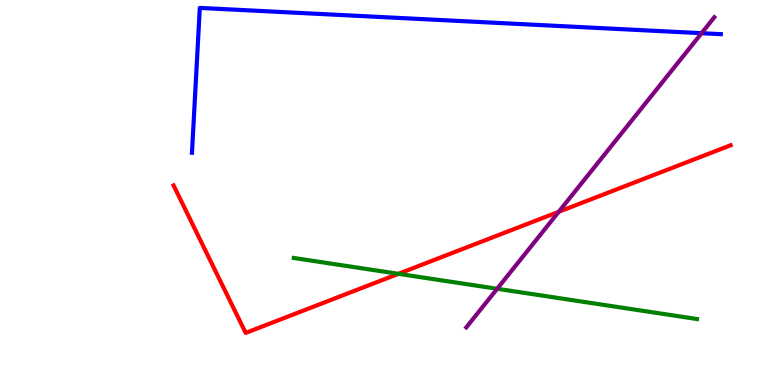[{'lines': ['blue', 'red'], 'intersections': []}, {'lines': ['green', 'red'], 'intersections': [{'x': 5.14, 'y': 2.89}]}, {'lines': ['purple', 'red'], 'intersections': [{'x': 7.21, 'y': 4.5}]}, {'lines': ['blue', 'green'], 'intersections': []}, {'lines': ['blue', 'purple'], 'intersections': [{'x': 9.05, 'y': 9.14}]}, {'lines': ['green', 'purple'], 'intersections': [{'x': 6.42, 'y': 2.5}]}]